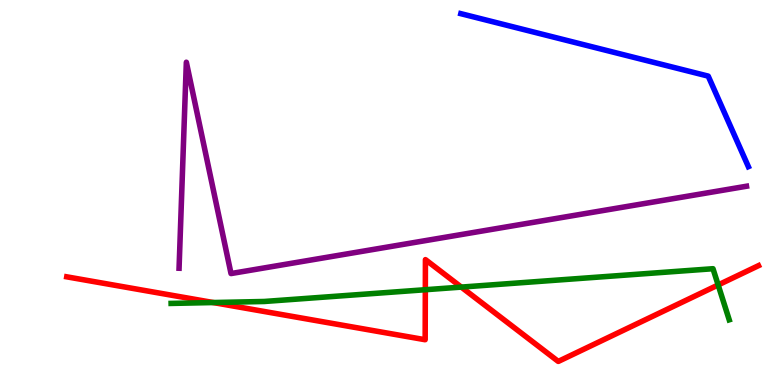[{'lines': ['blue', 'red'], 'intersections': []}, {'lines': ['green', 'red'], 'intersections': [{'x': 2.75, 'y': 2.14}, {'x': 5.49, 'y': 2.47}, {'x': 5.95, 'y': 2.54}, {'x': 9.27, 'y': 2.6}]}, {'lines': ['purple', 'red'], 'intersections': []}, {'lines': ['blue', 'green'], 'intersections': []}, {'lines': ['blue', 'purple'], 'intersections': []}, {'lines': ['green', 'purple'], 'intersections': []}]